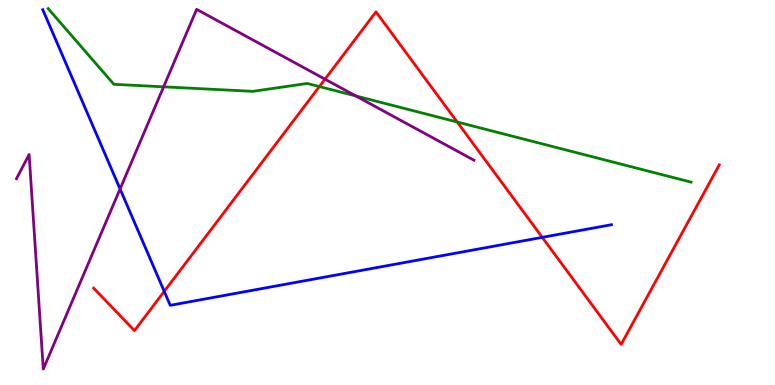[{'lines': ['blue', 'red'], 'intersections': [{'x': 2.12, 'y': 2.43}, {'x': 7.0, 'y': 3.83}]}, {'lines': ['green', 'red'], 'intersections': [{'x': 4.12, 'y': 7.75}, {'x': 5.9, 'y': 6.83}]}, {'lines': ['purple', 'red'], 'intersections': [{'x': 4.19, 'y': 7.94}]}, {'lines': ['blue', 'green'], 'intersections': []}, {'lines': ['blue', 'purple'], 'intersections': [{'x': 1.55, 'y': 5.09}]}, {'lines': ['green', 'purple'], 'intersections': [{'x': 2.11, 'y': 7.74}, {'x': 4.59, 'y': 7.51}]}]